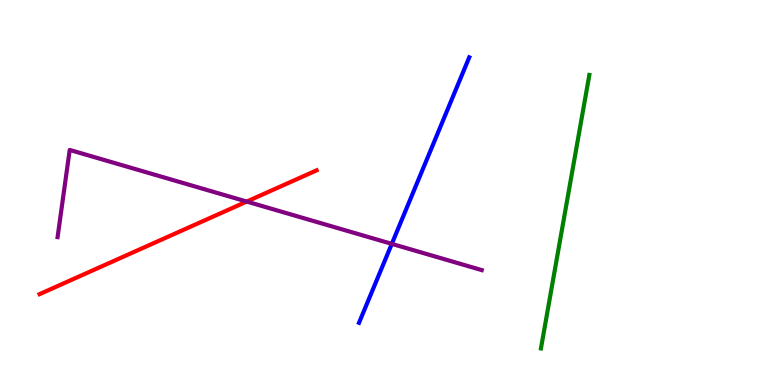[{'lines': ['blue', 'red'], 'intersections': []}, {'lines': ['green', 'red'], 'intersections': []}, {'lines': ['purple', 'red'], 'intersections': [{'x': 3.18, 'y': 4.76}]}, {'lines': ['blue', 'green'], 'intersections': []}, {'lines': ['blue', 'purple'], 'intersections': [{'x': 5.06, 'y': 3.67}]}, {'lines': ['green', 'purple'], 'intersections': []}]